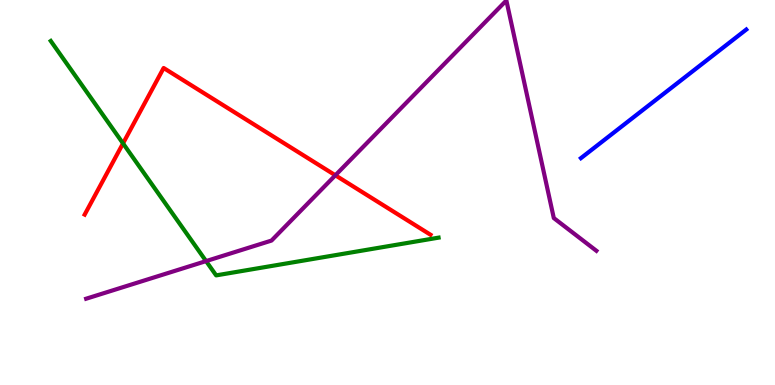[{'lines': ['blue', 'red'], 'intersections': []}, {'lines': ['green', 'red'], 'intersections': [{'x': 1.59, 'y': 6.28}]}, {'lines': ['purple', 'red'], 'intersections': [{'x': 4.33, 'y': 5.45}]}, {'lines': ['blue', 'green'], 'intersections': []}, {'lines': ['blue', 'purple'], 'intersections': []}, {'lines': ['green', 'purple'], 'intersections': [{'x': 2.66, 'y': 3.22}]}]